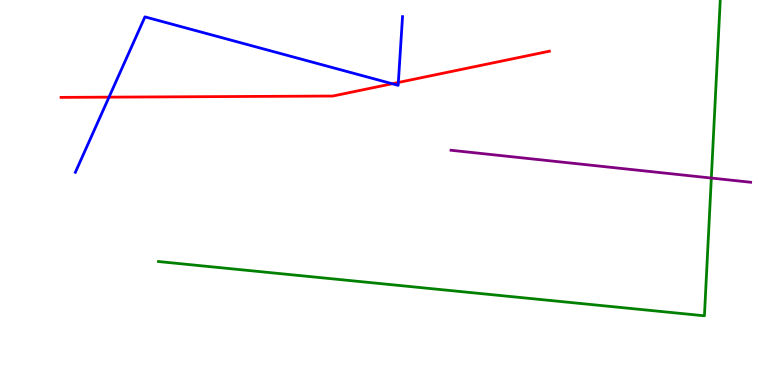[{'lines': ['blue', 'red'], 'intersections': [{'x': 1.41, 'y': 7.48}, {'x': 5.06, 'y': 7.83}, {'x': 5.14, 'y': 7.86}]}, {'lines': ['green', 'red'], 'intersections': []}, {'lines': ['purple', 'red'], 'intersections': []}, {'lines': ['blue', 'green'], 'intersections': []}, {'lines': ['blue', 'purple'], 'intersections': []}, {'lines': ['green', 'purple'], 'intersections': [{'x': 9.18, 'y': 5.38}]}]